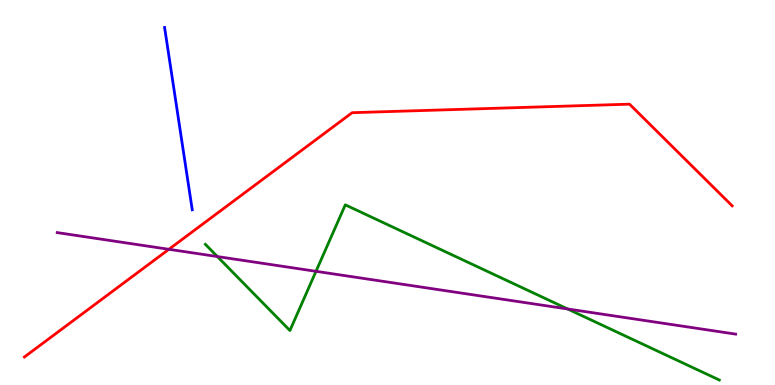[{'lines': ['blue', 'red'], 'intersections': []}, {'lines': ['green', 'red'], 'intersections': []}, {'lines': ['purple', 'red'], 'intersections': [{'x': 2.18, 'y': 3.52}]}, {'lines': ['blue', 'green'], 'intersections': []}, {'lines': ['blue', 'purple'], 'intersections': []}, {'lines': ['green', 'purple'], 'intersections': [{'x': 2.8, 'y': 3.34}, {'x': 4.08, 'y': 2.95}, {'x': 7.32, 'y': 1.97}]}]